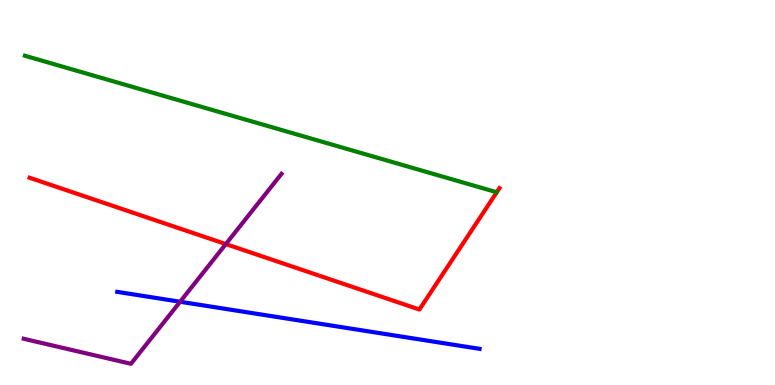[{'lines': ['blue', 'red'], 'intersections': []}, {'lines': ['green', 'red'], 'intersections': []}, {'lines': ['purple', 'red'], 'intersections': [{'x': 2.91, 'y': 3.66}]}, {'lines': ['blue', 'green'], 'intersections': []}, {'lines': ['blue', 'purple'], 'intersections': [{'x': 2.32, 'y': 2.16}]}, {'lines': ['green', 'purple'], 'intersections': []}]